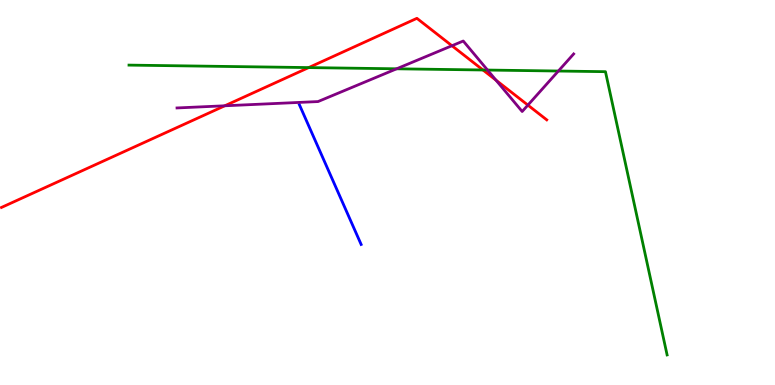[{'lines': ['blue', 'red'], 'intersections': []}, {'lines': ['green', 'red'], 'intersections': [{'x': 3.98, 'y': 8.24}, {'x': 6.23, 'y': 8.18}]}, {'lines': ['purple', 'red'], 'intersections': [{'x': 2.9, 'y': 7.25}, {'x': 5.83, 'y': 8.81}, {'x': 6.4, 'y': 7.92}, {'x': 6.81, 'y': 7.27}]}, {'lines': ['blue', 'green'], 'intersections': []}, {'lines': ['blue', 'purple'], 'intersections': []}, {'lines': ['green', 'purple'], 'intersections': [{'x': 5.12, 'y': 8.21}, {'x': 6.29, 'y': 8.18}, {'x': 7.2, 'y': 8.16}]}]